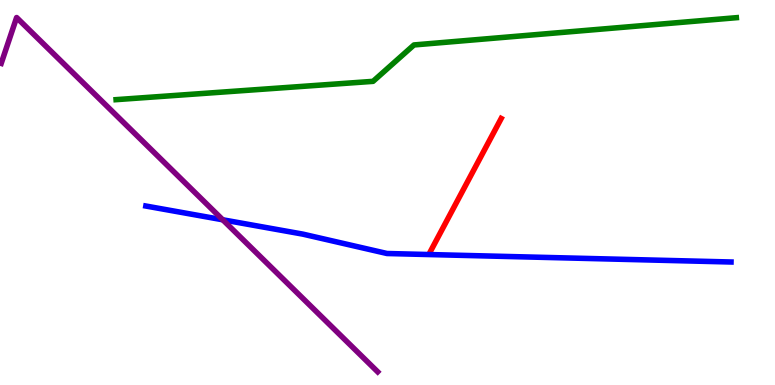[{'lines': ['blue', 'red'], 'intersections': []}, {'lines': ['green', 'red'], 'intersections': []}, {'lines': ['purple', 'red'], 'intersections': []}, {'lines': ['blue', 'green'], 'intersections': []}, {'lines': ['blue', 'purple'], 'intersections': [{'x': 2.87, 'y': 4.29}]}, {'lines': ['green', 'purple'], 'intersections': []}]